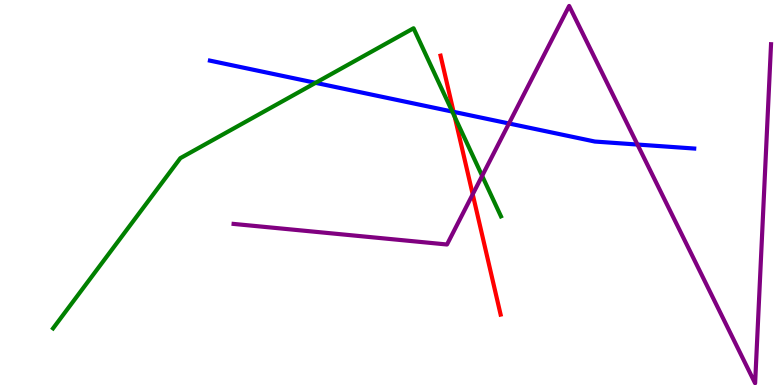[{'lines': ['blue', 'red'], 'intersections': [{'x': 5.85, 'y': 7.09}]}, {'lines': ['green', 'red'], 'intersections': [{'x': 5.87, 'y': 6.96}]}, {'lines': ['purple', 'red'], 'intersections': [{'x': 6.1, 'y': 4.95}]}, {'lines': ['blue', 'green'], 'intersections': [{'x': 4.07, 'y': 7.85}, {'x': 5.84, 'y': 7.1}]}, {'lines': ['blue', 'purple'], 'intersections': [{'x': 6.57, 'y': 6.79}, {'x': 8.23, 'y': 6.25}]}, {'lines': ['green', 'purple'], 'intersections': [{'x': 6.22, 'y': 5.43}]}]